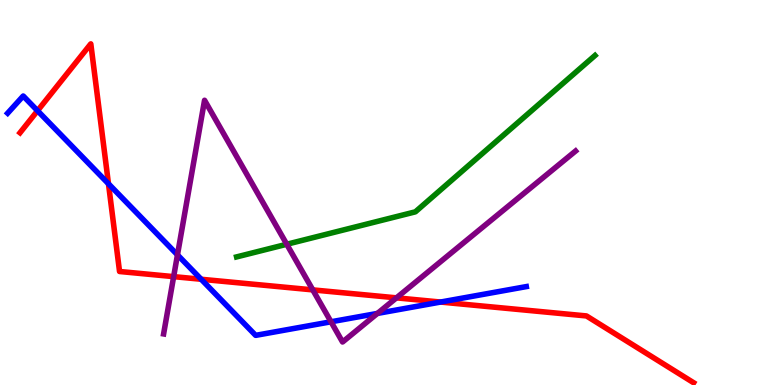[{'lines': ['blue', 'red'], 'intersections': [{'x': 0.484, 'y': 7.12}, {'x': 1.4, 'y': 5.23}, {'x': 2.6, 'y': 2.75}, {'x': 5.68, 'y': 2.15}]}, {'lines': ['green', 'red'], 'intersections': []}, {'lines': ['purple', 'red'], 'intersections': [{'x': 2.24, 'y': 2.81}, {'x': 4.04, 'y': 2.47}, {'x': 5.12, 'y': 2.26}]}, {'lines': ['blue', 'green'], 'intersections': []}, {'lines': ['blue', 'purple'], 'intersections': [{'x': 2.29, 'y': 3.38}, {'x': 4.27, 'y': 1.64}, {'x': 4.87, 'y': 1.86}]}, {'lines': ['green', 'purple'], 'intersections': [{'x': 3.7, 'y': 3.66}]}]